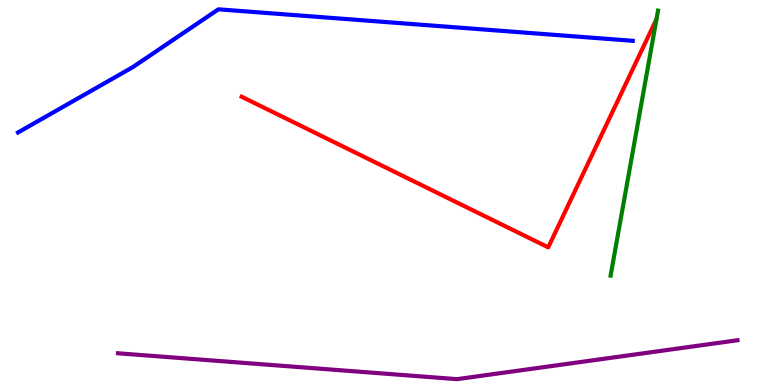[{'lines': ['blue', 'red'], 'intersections': []}, {'lines': ['green', 'red'], 'intersections': []}, {'lines': ['purple', 'red'], 'intersections': []}, {'lines': ['blue', 'green'], 'intersections': []}, {'lines': ['blue', 'purple'], 'intersections': []}, {'lines': ['green', 'purple'], 'intersections': []}]